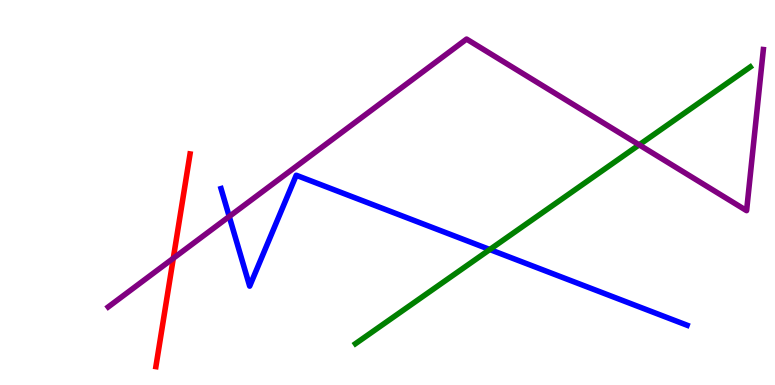[{'lines': ['blue', 'red'], 'intersections': []}, {'lines': ['green', 'red'], 'intersections': []}, {'lines': ['purple', 'red'], 'intersections': [{'x': 2.24, 'y': 3.29}]}, {'lines': ['blue', 'green'], 'intersections': [{'x': 6.32, 'y': 3.52}]}, {'lines': ['blue', 'purple'], 'intersections': [{'x': 2.96, 'y': 4.38}]}, {'lines': ['green', 'purple'], 'intersections': [{'x': 8.25, 'y': 6.24}]}]